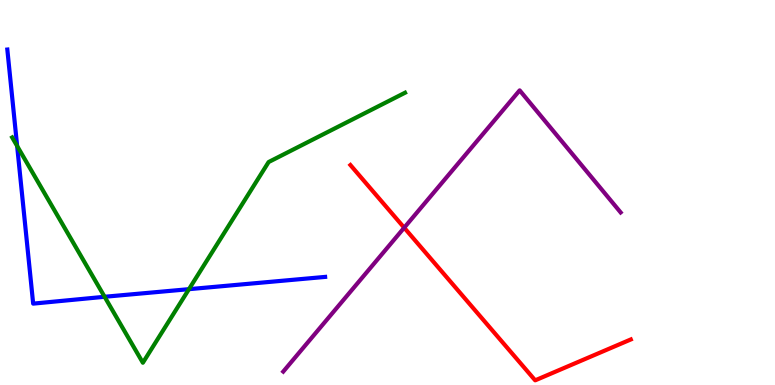[{'lines': ['blue', 'red'], 'intersections': []}, {'lines': ['green', 'red'], 'intersections': []}, {'lines': ['purple', 'red'], 'intersections': [{'x': 5.22, 'y': 4.09}]}, {'lines': ['blue', 'green'], 'intersections': [{'x': 0.221, 'y': 6.21}, {'x': 1.35, 'y': 2.29}, {'x': 2.44, 'y': 2.49}]}, {'lines': ['blue', 'purple'], 'intersections': []}, {'lines': ['green', 'purple'], 'intersections': []}]